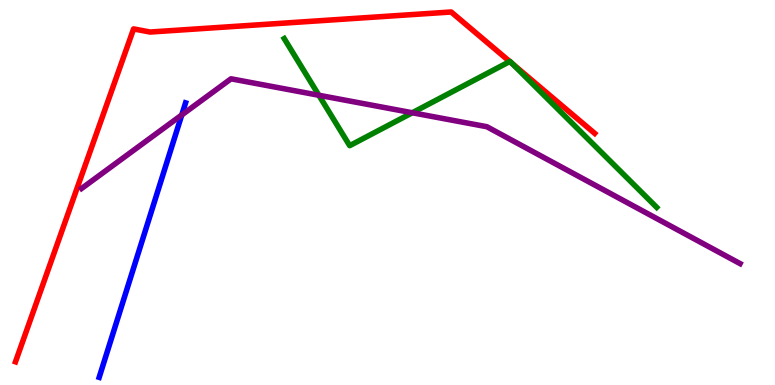[{'lines': ['blue', 'red'], 'intersections': []}, {'lines': ['green', 'red'], 'intersections': [{'x': 6.58, 'y': 8.4}, {'x': 6.61, 'y': 8.34}]}, {'lines': ['purple', 'red'], 'intersections': []}, {'lines': ['blue', 'green'], 'intersections': []}, {'lines': ['blue', 'purple'], 'intersections': [{'x': 2.35, 'y': 7.01}]}, {'lines': ['green', 'purple'], 'intersections': [{'x': 4.11, 'y': 7.53}, {'x': 5.32, 'y': 7.07}]}]